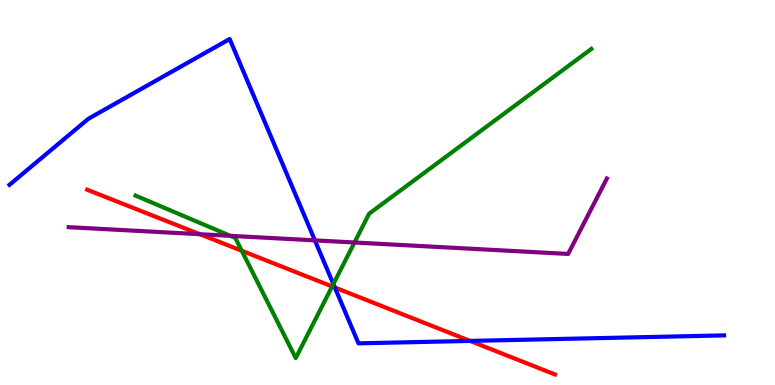[{'lines': ['blue', 'red'], 'intersections': [{'x': 4.32, 'y': 2.53}, {'x': 6.07, 'y': 1.15}]}, {'lines': ['green', 'red'], 'intersections': [{'x': 3.12, 'y': 3.49}, {'x': 4.29, 'y': 2.56}]}, {'lines': ['purple', 'red'], 'intersections': [{'x': 2.58, 'y': 3.92}]}, {'lines': ['blue', 'green'], 'intersections': [{'x': 4.3, 'y': 2.62}]}, {'lines': ['blue', 'purple'], 'intersections': [{'x': 4.06, 'y': 3.76}]}, {'lines': ['green', 'purple'], 'intersections': [{'x': 2.97, 'y': 3.87}, {'x': 4.57, 'y': 3.7}]}]